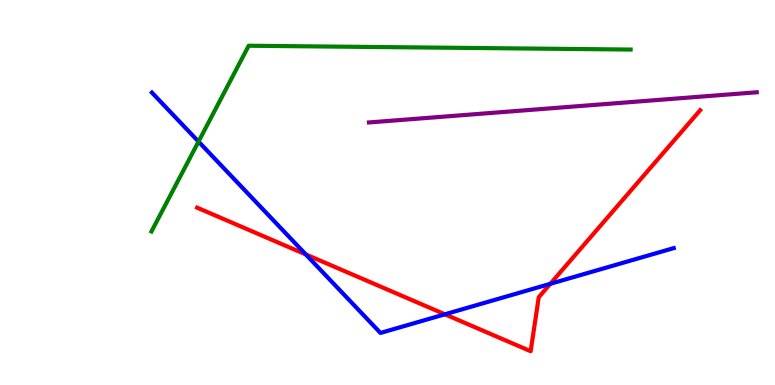[{'lines': ['blue', 'red'], 'intersections': [{'x': 3.95, 'y': 3.39}, {'x': 5.74, 'y': 1.84}, {'x': 7.1, 'y': 2.63}]}, {'lines': ['green', 'red'], 'intersections': []}, {'lines': ['purple', 'red'], 'intersections': []}, {'lines': ['blue', 'green'], 'intersections': [{'x': 2.56, 'y': 6.32}]}, {'lines': ['blue', 'purple'], 'intersections': []}, {'lines': ['green', 'purple'], 'intersections': []}]